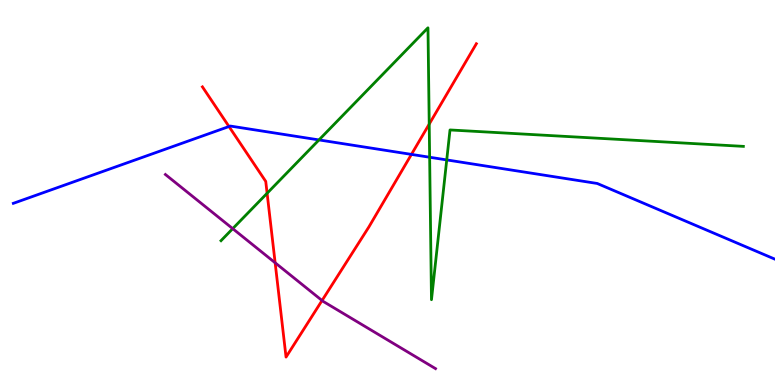[{'lines': ['blue', 'red'], 'intersections': [{'x': 2.95, 'y': 6.71}, {'x': 5.31, 'y': 5.99}]}, {'lines': ['green', 'red'], 'intersections': [{'x': 3.45, 'y': 4.98}, {'x': 5.54, 'y': 6.78}]}, {'lines': ['purple', 'red'], 'intersections': [{'x': 3.55, 'y': 3.17}, {'x': 4.16, 'y': 2.19}]}, {'lines': ['blue', 'green'], 'intersections': [{'x': 4.12, 'y': 6.37}, {'x': 5.54, 'y': 5.92}, {'x': 5.76, 'y': 5.85}]}, {'lines': ['blue', 'purple'], 'intersections': []}, {'lines': ['green', 'purple'], 'intersections': [{'x': 3.0, 'y': 4.06}]}]